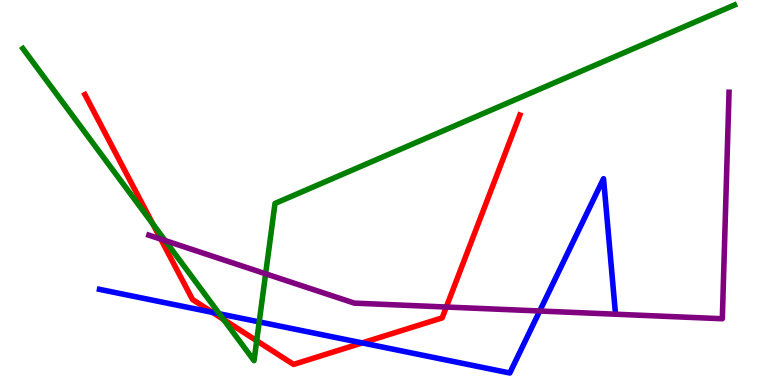[{'lines': ['blue', 'red'], 'intersections': [{'x': 2.74, 'y': 1.89}, {'x': 4.67, 'y': 1.09}]}, {'lines': ['green', 'red'], 'intersections': [{'x': 1.97, 'y': 4.18}, {'x': 2.88, 'y': 1.7}, {'x': 3.31, 'y': 1.15}]}, {'lines': ['purple', 'red'], 'intersections': [{'x': 2.07, 'y': 3.79}, {'x': 5.76, 'y': 2.03}]}, {'lines': ['blue', 'green'], 'intersections': [{'x': 2.83, 'y': 1.85}, {'x': 3.34, 'y': 1.64}]}, {'lines': ['blue', 'purple'], 'intersections': [{'x': 6.96, 'y': 1.92}]}, {'lines': ['green', 'purple'], 'intersections': [{'x': 2.13, 'y': 3.75}, {'x': 3.43, 'y': 2.89}]}]